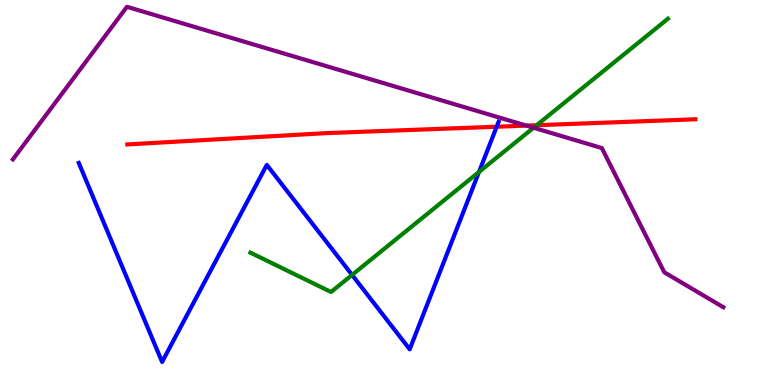[{'lines': ['blue', 'red'], 'intersections': [{'x': 6.41, 'y': 6.71}]}, {'lines': ['green', 'red'], 'intersections': [{'x': 6.92, 'y': 6.75}]}, {'lines': ['purple', 'red'], 'intersections': [{'x': 6.79, 'y': 6.74}]}, {'lines': ['blue', 'green'], 'intersections': [{'x': 4.54, 'y': 2.86}, {'x': 6.18, 'y': 5.53}]}, {'lines': ['blue', 'purple'], 'intersections': []}, {'lines': ['green', 'purple'], 'intersections': [{'x': 6.88, 'y': 6.68}]}]